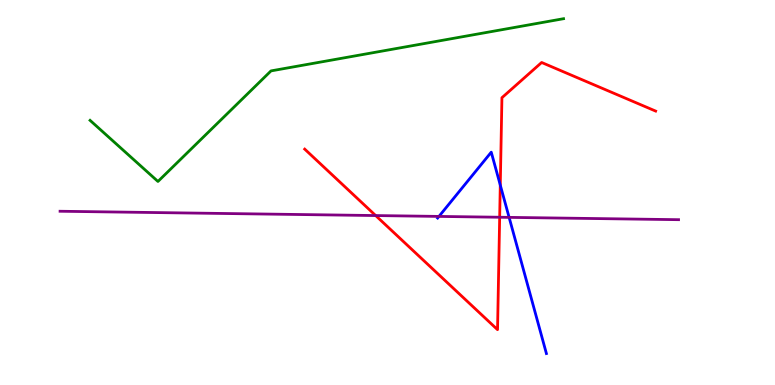[{'lines': ['blue', 'red'], 'intersections': [{'x': 6.46, 'y': 5.19}]}, {'lines': ['green', 'red'], 'intersections': []}, {'lines': ['purple', 'red'], 'intersections': [{'x': 4.85, 'y': 4.4}, {'x': 6.45, 'y': 4.36}]}, {'lines': ['blue', 'green'], 'intersections': []}, {'lines': ['blue', 'purple'], 'intersections': [{'x': 5.66, 'y': 4.38}, {'x': 6.57, 'y': 4.35}]}, {'lines': ['green', 'purple'], 'intersections': []}]